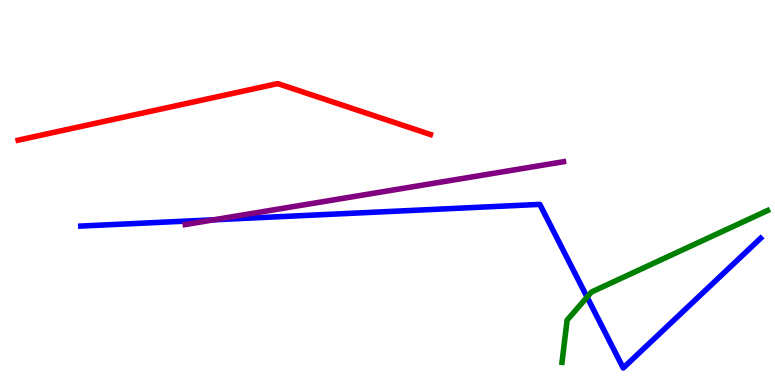[{'lines': ['blue', 'red'], 'intersections': []}, {'lines': ['green', 'red'], 'intersections': []}, {'lines': ['purple', 'red'], 'intersections': []}, {'lines': ['blue', 'green'], 'intersections': [{'x': 7.58, 'y': 2.28}]}, {'lines': ['blue', 'purple'], 'intersections': [{'x': 2.76, 'y': 4.29}]}, {'lines': ['green', 'purple'], 'intersections': []}]